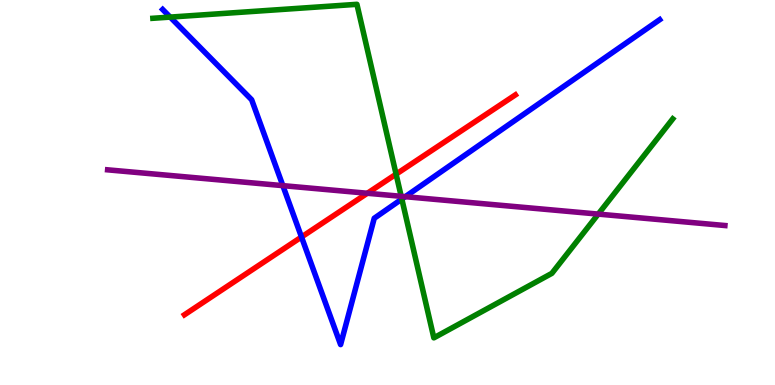[{'lines': ['blue', 'red'], 'intersections': [{'x': 3.89, 'y': 3.84}]}, {'lines': ['green', 'red'], 'intersections': [{'x': 5.11, 'y': 5.48}]}, {'lines': ['purple', 'red'], 'intersections': [{'x': 4.74, 'y': 4.98}]}, {'lines': ['blue', 'green'], 'intersections': [{'x': 2.2, 'y': 9.56}, {'x': 5.18, 'y': 4.83}]}, {'lines': ['blue', 'purple'], 'intersections': [{'x': 3.65, 'y': 5.18}, {'x': 5.23, 'y': 4.89}]}, {'lines': ['green', 'purple'], 'intersections': [{'x': 5.18, 'y': 4.9}, {'x': 7.72, 'y': 4.44}]}]